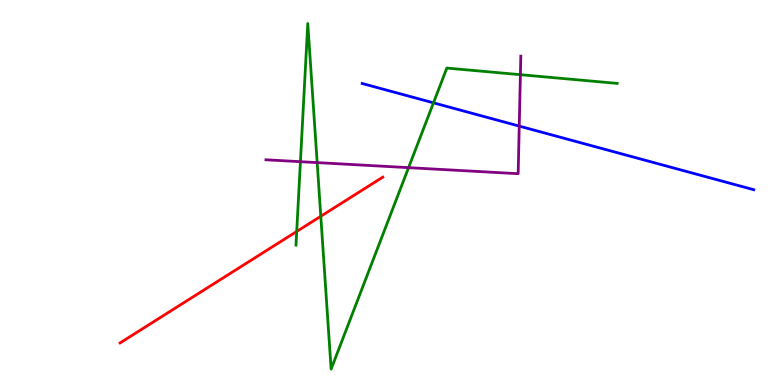[{'lines': ['blue', 'red'], 'intersections': []}, {'lines': ['green', 'red'], 'intersections': [{'x': 3.83, 'y': 3.99}, {'x': 4.14, 'y': 4.38}]}, {'lines': ['purple', 'red'], 'intersections': []}, {'lines': ['blue', 'green'], 'intersections': [{'x': 5.59, 'y': 7.33}]}, {'lines': ['blue', 'purple'], 'intersections': [{'x': 6.7, 'y': 6.72}]}, {'lines': ['green', 'purple'], 'intersections': [{'x': 3.88, 'y': 5.8}, {'x': 4.09, 'y': 5.78}, {'x': 5.27, 'y': 5.65}, {'x': 6.71, 'y': 8.06}]}]